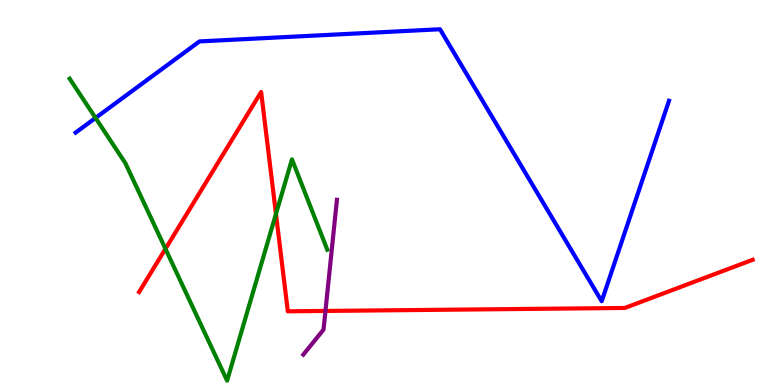[{'lines': ['blue', 'red'], 'intersections': []}, {'lines': ['green', 'red'], 'intersections': [{'x': 2.13, 'y': 3.54}, {'x': 3.56, 'y': 4.44}]}, {'lines': ['purple', 'red'], 'intersections': [{'x': 4.2, 'y': 1.92}]}, {'lines': ['blue', 'green'], 'intersections': [{'x': 1.23, 'y': 6.94}]}, {'lines': ['blue', 'purple'], 'intersections': []}, {'lines': ['green', 'purple'], 'intersections': []}]